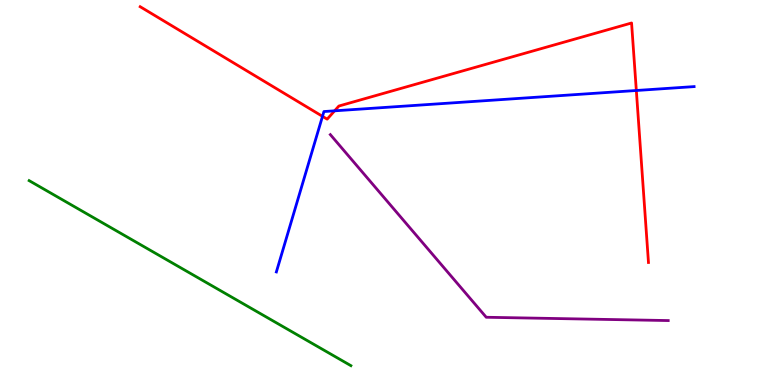[{'lines': ['blue', 'red'], 'intersections': [{'x': 4.16, 'y': 6.98}, {'x': 4.32, 'y': 7.12}, {'x': 8.21, 'y': 7.65}]}, {'lines': ['green', 'red'], 'intersections': []}, {'lines': ['purple', 'red'], 'intersections': []}, {'lines': ['blue', 'green'], 'intersections': []}, {'lines': ['blue', 'purple'], 'intersections': []}, {'lines': ['green', 'purple'], 'intersections': []}]